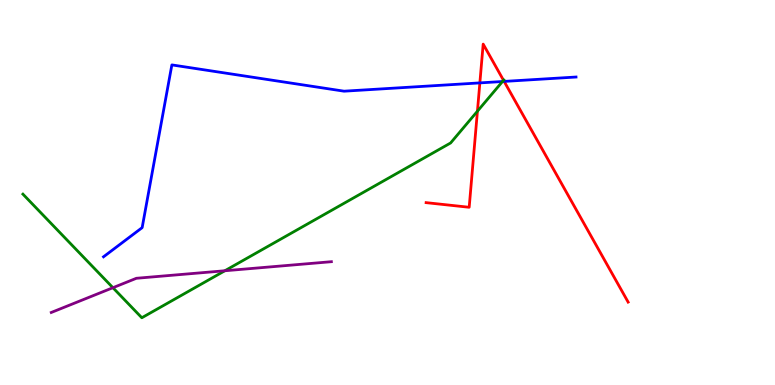[{'lines': ['blue', 'red'], 'intersections': [{'x': 6.19, 'y': 7.85}, {'x': 6.51, 'y': 7.89}]}, {'lines': ['green', 'red'], 'intersections': [{'x': 6.16, 'y': 7.11}, {'x': 6.5, 'y': 7.91}]}, {'lines': ['purple', 'red'], 'intersections': []}, {'lines': ['blue', 'green'], 'intersections': [{'x': 6.48, 'y': 7.88}]}, {'lines': ['blue', 'purple'], 'intersections': []}, {'lines': ['green', 'purple'], 'intersections': [{'x': 1.46, 'y': 2.53}, {'x': 2.9, 'y': 2.97}]}]